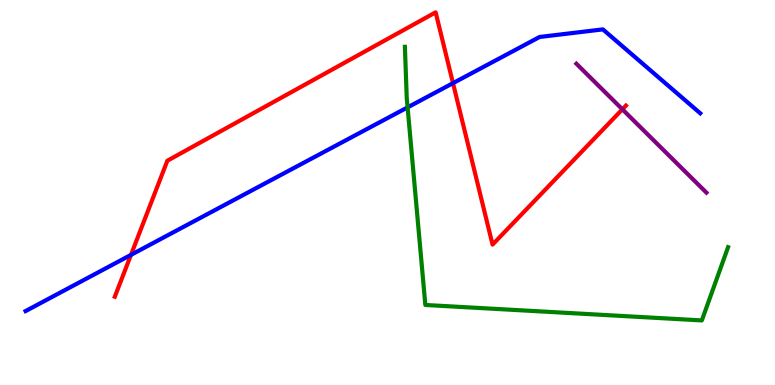[{'lines': ['blue', 'red'], 'intersections': [{'x': 1.69, 'y': 3.38}, {'x': 5.85, 'y': 7.84}]}, {'lines': ['green', 'red'], 'intersections': []}, {'lines': ['purple', 'red'], 'intersections': [{'x': 8.03, 'y': 7.16}]}, {'lines': ['blue', 'green'], 'intersections': [{'x': 5.26, 'y': 7.21}]}, {'lines': ['blue', 'purple'], 'intersections': []}, {'lines': ['green', 'purple'], 'intersections': []}]